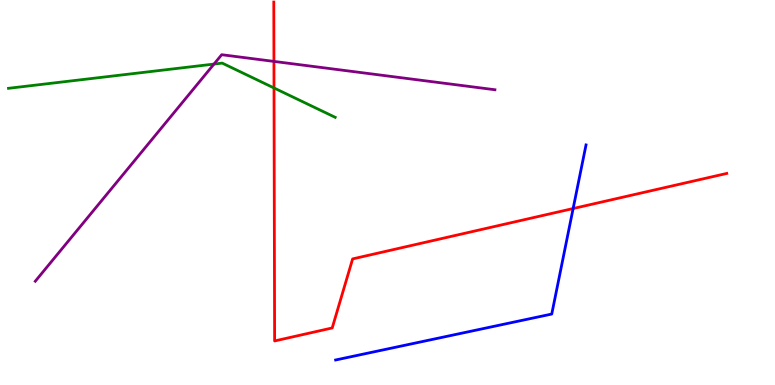[{'lines': ['blue', 'red'], 'intersections': [{'x': 7.4, 'y': 4.58}]}, {'lines': ['green', 'red'], 'intersections': [{'x': 3.54, 'y': 7.72}]}, {'lines': ['purple', 'red'], 'intersections': [{'x': 3.53, 'y': 8.4}]}, {'lines': ['blue', 'green'], 'intersections': []}, {'lines': ['blue', 'purple'], 'intersections': []}, {'lines': ['green', 'purple'], 'intersections': [{'x': 2.76, 'y': 8.34}]}]